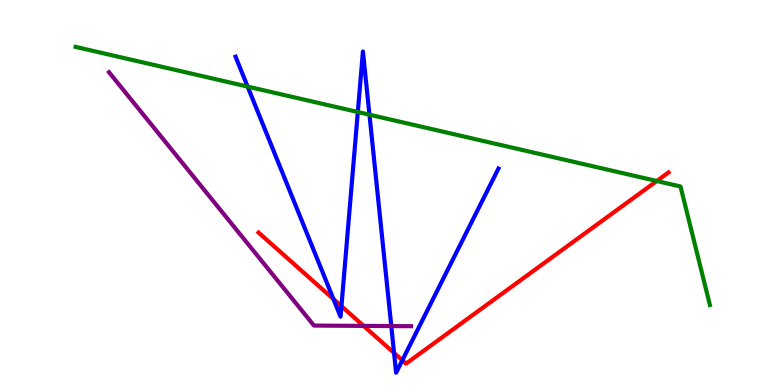[{'lines': ['blue', 'red'], 'intersections': [{'x': 4.3, 'y': 2.23}, {'x': 4.41, 'y': 2.05}, {'x': 5.08, 'y': 0.832}, {'x': 5.19, 'y': 0.641}]}, {'lines': ['green', 'red'], 'intersections': [{'x': 8.47, 'y': 5.3}]}, {'lines': ['purple', 'red'], 'intersections': [{'x': 4.69, 'y': 1.54}]}, {'lines': ['blue', 'green'], 'intersections': [{'x': 3.2, 'y': 7.75}, {'x': 4.62, 'y': 7.09}, {'x': 4.77, 'y': 7.02}]}, {'lines': ['blue', 'purple'], 'intersections': [{'x': 5.05, 'y': 1.53}]}, {'lines': ['green', 'purple'], 'intersections': []}]